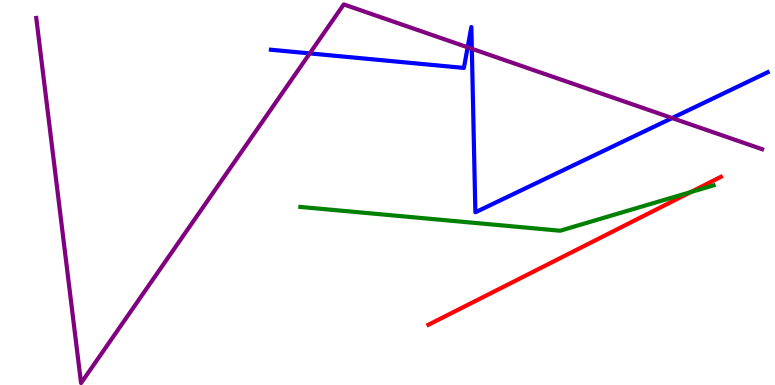[{'lines': ['blue', 'red'], 'intersections': []}, {'lines': ['green', 'red'], 'intersections': [{'x': 8.91, 'y': 5.01}]}, {'lines': ['purple', 'red'], 'intersections': []}, {'lines': ['blue', 'green'], 'intersections': []}, {'lines': ['blue', 'purple'], 'intersections': [{'x': 4.0, 'y': 8.61}, {'x': 6.03, 'y': 8.77}, {'x': 6.09, 'y': 8.73}, {'x': 8.67, 'y': 6.93}]}, {'lines': ['green', 'purple'], 'intersections': []}]